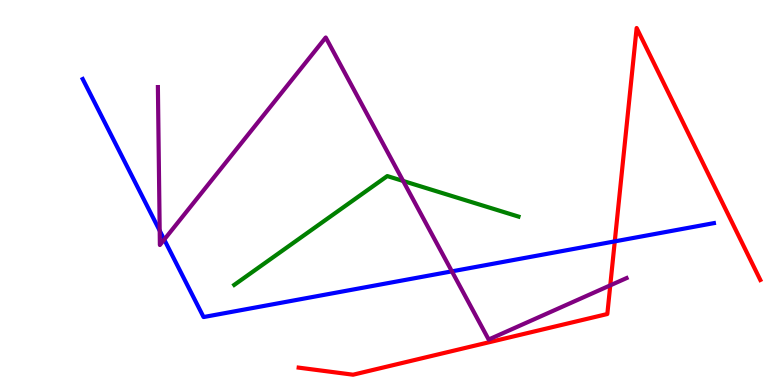[{'lines': ['blue', 'red'], 'intersections': [{'x': 7.93, 'y': 3.73}]}, {'lines': ['green', 'red'], 'intersections': []}, {'lines': ['purple', 'red'], 'intersections': [{'x': 7.87, 'y': 2.59}]}, {'lines': ['blue', 'green'], 'intersections': []}, {'lines': ['blue', 'purple'], 'intersections': [{'x': 2.06, 'y': 4.01}, {'x': 2.12, 'y': 3.78}, {'x': 5.83, 'y': 2.95}]}, {'lines': ['green', 'purple'], 'intersections': [{'x': 5.2, 'y': 5.3}]}]